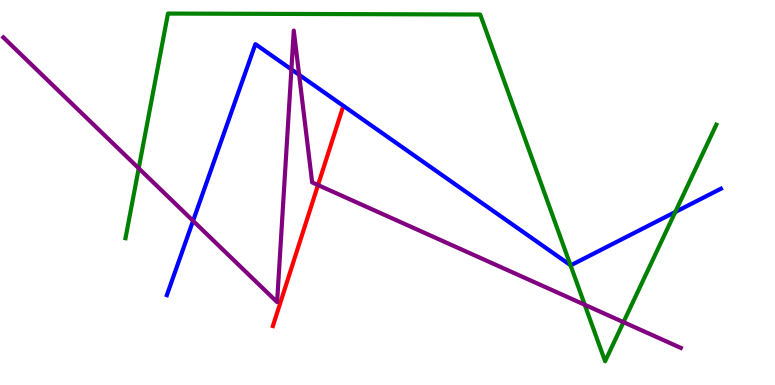[{'lines': ['blue', 'red'], 'intersections': []}, {'lines': ['green', 'red'], 'intersections': []}, {'lines': ['purple', 'red'], 'intersections': [{'x': 4.1, 'y': 5.19}]}, {'lines': ['blue', 'green'], 'intersections': [{'x': 7.36, 'y': 3.11}, {'x': 8.71, 'y': 4.49}]}, {'lines': ['blue', 'purple'], 'intersections': [{'x': 2.49, 'y': 4.26}, {'x': 3.76, 'y': 8.2}, {'x': 3.86, 'y': 8.06}]}, {'lines': ['green', 'purple'], 'intersections': [{'x': 1.79, 'y': 5.63}, {'x': 7.55, 'y': 2.08}, {'x': 8.04, 'y': 1.63}]}]